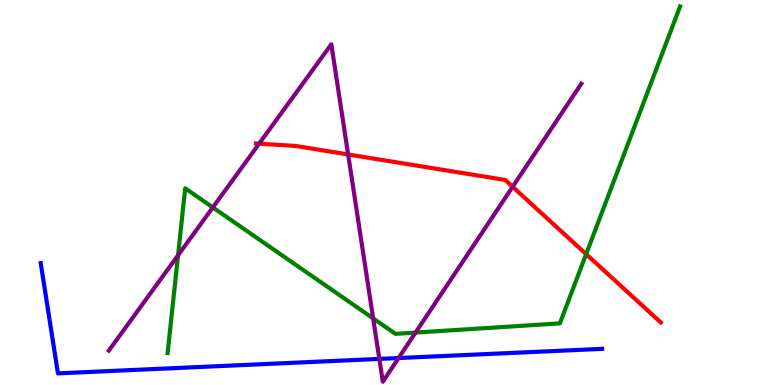[{'lines': ['blue', 'red'], 'intersections': []}, {'lines': ['green', 'red'], 'intersections': [{'x': 7.56, 'y': 3.4}]}, {'lines': ['purple', 'red'], 'intersections': [{'x': 3.34, 'y': 6.27}, {'x': 4.49, 'y': 5.99}, {'x': 6.61, 'y': 5.15}]}, {'lines': ['blue', 'green'], 'intersections': []}, {'lines': ['blue', 'purple'], 'intersections': [{'x': 4.89, 'y': 0.678}, {'x': 5.14, 'y': 0.701}]}, {'lines': ['green', 'purple'], 'intersections': [{'x': 2.3, 'y': 3.37}, {'x': 2.75, 'y': 4.61}, {'x': 4.81, 'y': 1.73}, {'x': 5.36, 'y': 1.36}]}]